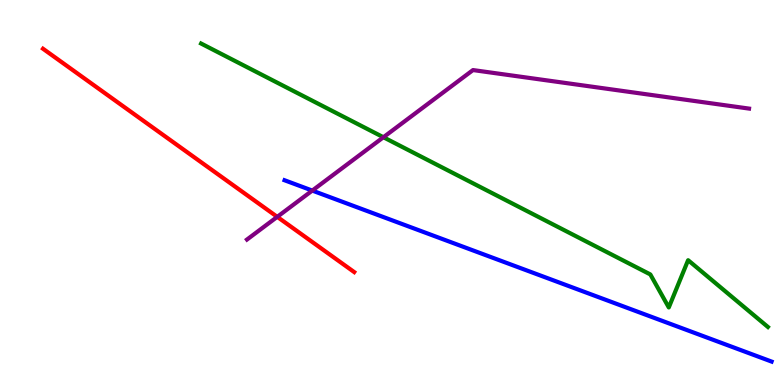[{'lines': ['blue', 'red'], 'intersections': []}, {'lines': ['green', 'red'], 'intersections': []}, {'lines': ['purple', 'red'], 'intersections': [{'x': 3.58, 'y': 4.37}]}, {'lines': ['blue', 'green'], 'intersections': []}, {'lines': ['blue', 'purple'], 'intersections': [{'x': 4.03, 'y': 5.05}]}, {'lines': ['green', 'purple'], 'intersections': [{'x': 4.95, 'y': 6.44}]}]